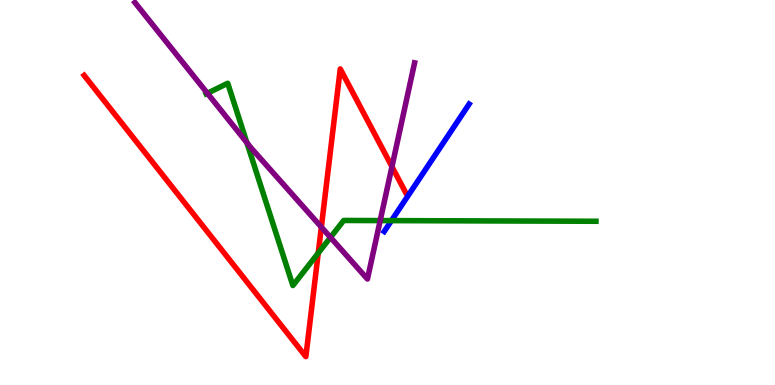[{'lines': ['blue', 'red'], 'intersections': []}, {'lines': ['green', 'red'], 'intersections': [{'x': 4.11, 'y': 3.43}]}, {'lines': ['purple', 'red'], 'intersections': [{'x': 4.15, 'y': 4.1}, {'x': 5.06, 'y': 5.67}]}, {'lines': ['blue', 'green'], 'intersections': [{'x': 5.05, 'y': 4.27}]}, {'lines': ['blue', 'purple'], 'intersections': []}, {'lines': ['green', 'purple'], 'intersections': [{'x': 2.68, 'y': 7.58}, {'x': 3.19, 'y': 6.29}, {'x': 4.26, 'y': 3.83}, {'x': 4.91, 'y': 4.27}]}]